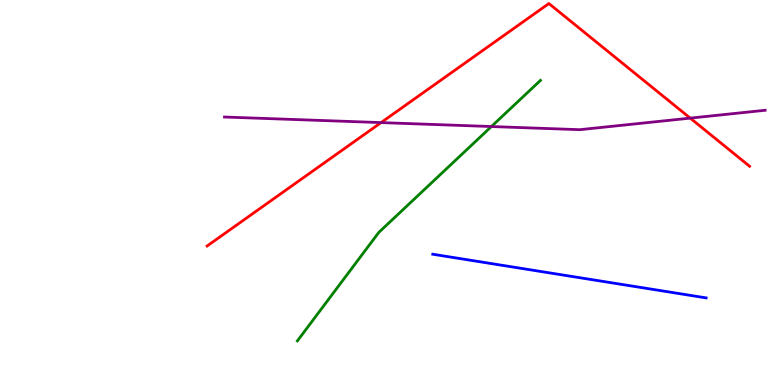[{'lines': ['blue', 'red'], 'intersections': []}, {'lines': ['green', 'red'], 'intersections': []}, {'lines': ['purple', 'red'], 'intersections': [{'x': 4.92, 'y': 6.82}, {'x': 8.91, 'y': 6.93}]}, {'lines': ['blue', 'green'], 'intersections': []}, {'lines': ['blue', 'purple'], 'intersections': []}, {'lines': ['green', 'purple'], 'intersections': [{'x': 6.34, 'y': 6.71}]}]